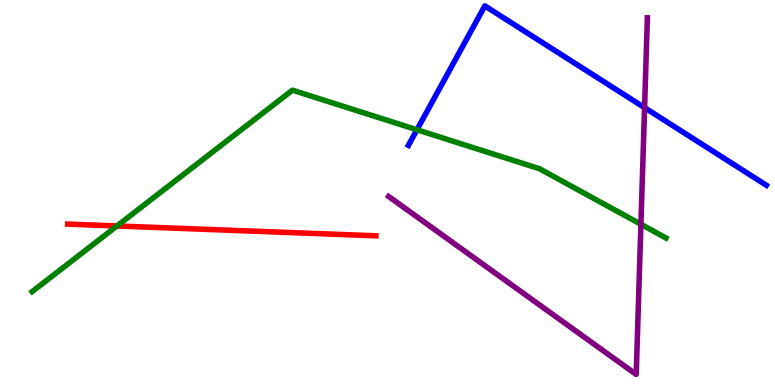[{'lines': ['blue', 'red'], 'intersections': []}, {'lines': ['green', 'red'], 'intersections': [{'x': 1.51, 'y': 4.13}]}, {'lines': ['purple', 'red'], 'intersections': []}, {'lines': ['blue', 'green'], 'intersections': [{'x': 5.38, 'y': 6.63}]}, {'lines': ['blue', 'purple'], 'intersections': [{'x': 8.32, 'y': 7.2}]}, {'lines': ['green', 'purple'], 'intersections': [{'x': 8.27, 'y': 4.17}]}]